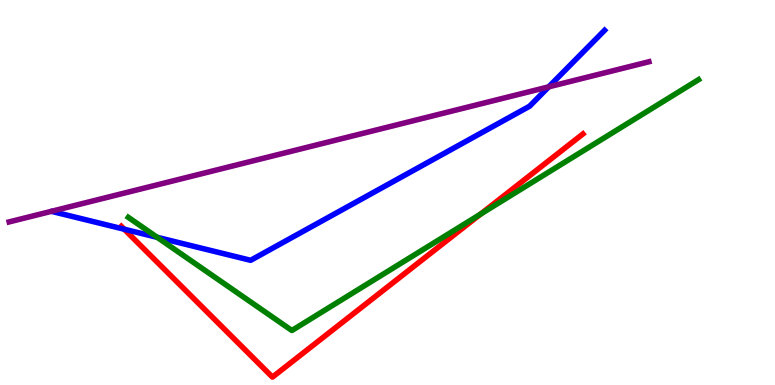[{'lines': ['blue', 'red'], 'intersections': [{'x': 1.6, 'y': 4.05}]}, {'lines': ['green', 'red'], 'intersections': [{'x': 6.2, 'y': 4.44}]}, {'lines': ['purple', 'red'], 'intersections': []}, {'lines': ['blue', 'green'], 'intersections': [{'x': 2.03, 'y': 3.84}]}, {'lines': ['blue', 'purple'], 'intersections': [{'x': 7.08, 'y': 7.74}]}, {'lines': ['green', 'purple'], 'intersections': []}]